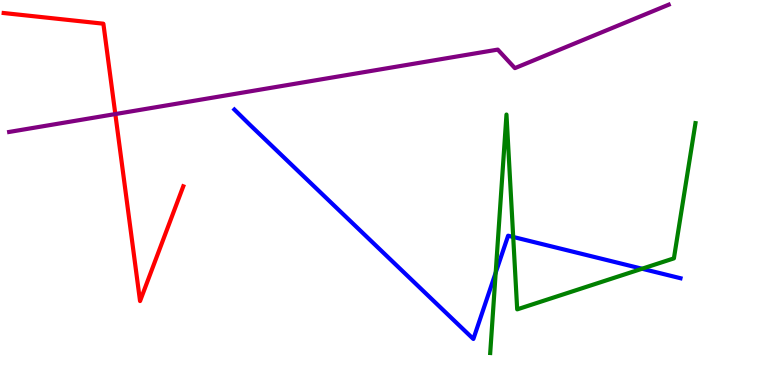[{'lines': ['blue', 'red'], 'intersections': []}, {'lines': ['green', 'red'], 'intersections': []}, {'lines': ['purple', 'red'], 'intersections': [{'x': 1.49, 'y': 7.04}]}, {'lines': ['blue', 'green'], 'intersections': [{'x': 6.4, 'y': 2.92}, {'x': 6.62, 'y': 3.85}, {'x': 8.28, 'y': 3.02}]}, {'lines': ['blue', 'purple'], 'intersections': []}, {'lines': ['green', 'purple'], 'intersections': []}]